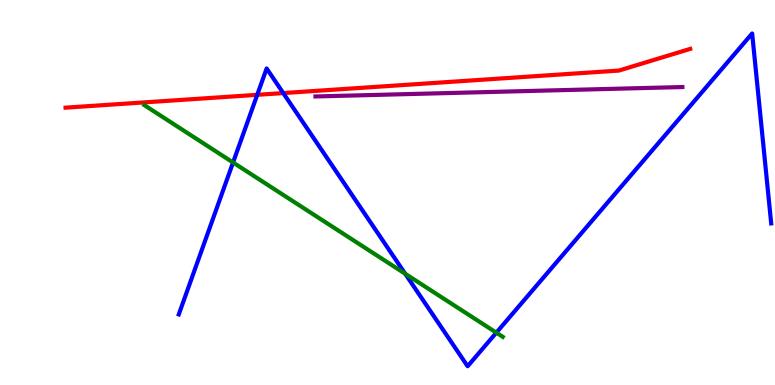[{'lines': ['blue', 'red'], 'intersections': [{'x': 3.32, 'y': 7.54}, {'x': 3.65, 'y': 7.58}]}, {'lines': ['green', 'red'], 'intersections': []}, {'lines': ['purple', 'red'], 'intersections': []}, {'lines': ['blue', 'green'], 'intersections': [{'x': 3.01, 'y': 5.78}, {'x': 5.23, 'y': 2.89}, {'x': 6.4, 'y': 1.36}]}, {'lines': ['blue', 'purple'], 'intersections': []}, {'lines': ['green', 'purple'], 'intersections': []}]